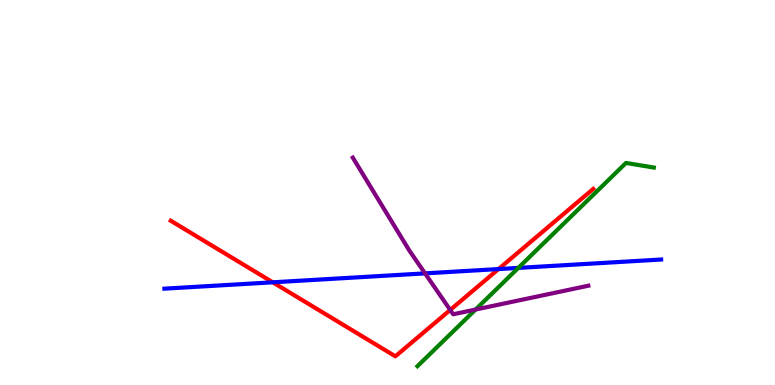[{'lines': ['blue', 'red'], 'intersections': [{'x': 3.52, 'y': 2.67}, {'x': 6.43, 'y': 3.01}]}, {'lines': ['green', 'red'], 'intersections': []}, {'lines': ['purple', 'red'], 'intersections': [{'x': 5.81, 'y': 1.95}]}, {'lines': ['blue', 'green'], 'intersections': [{'x': 6.69, 'y': 3.04}]}, {'lines': ['blue', 'purple'], 'intersections': [{'x': 5.48, 'y': 2.9}]}, {'lines': ['green', 'purple'], 'intersections': [{'x': 6.14, 'y': 1.96}]}]